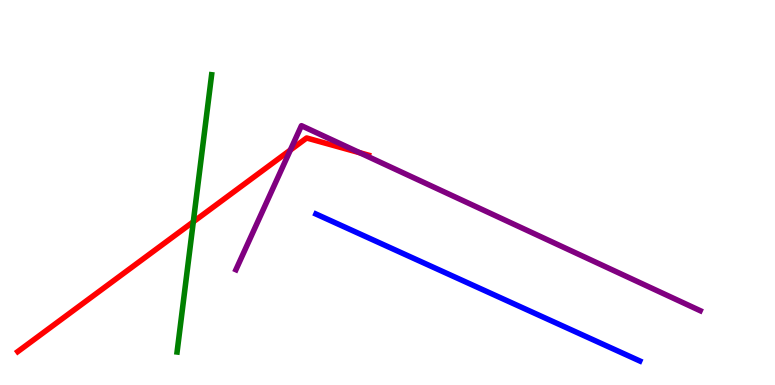[{'lines': ['blue', 'red'], 'intersections': []}, {'lines': ['green', 'red'], 'intersections': [{'x': 2.49, 'y': 4.24}]}, {'lines': ['purple', 'red'], 'intersections': [{'x': 3.75, 'y': 6.1}, {'x': 4.64, 'y': 6.03}]}, {'lines': ['blue', 'green'], 'intersections': []}, {'lines': ['blue', 'purple'], 'intersections': []}, {'lines': ['green', 'purple'], 'intersections': []}]